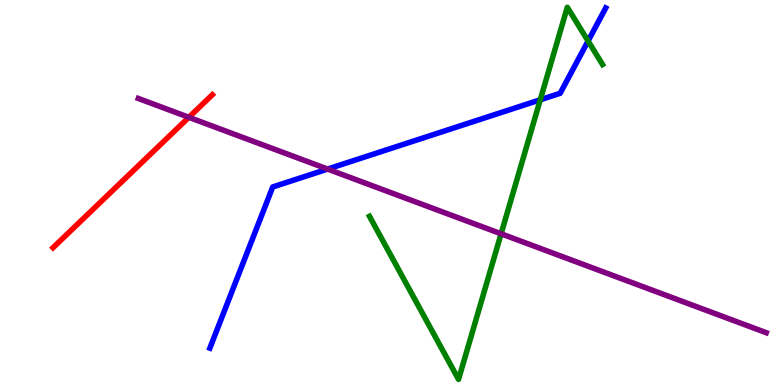[{'lines': ['blue', 'red'], 'intersections': []}, {'lines': ['green', 'red'], 'intersections': []}, {'lines': ['purple', 'red'], 'intersections': [{'x': 2.44, 'y': 6.95}]}, {'lines': ['blue', 'green'], 'intersections': [{'x': 6.97, 'y': 7.41}, {'x': 7.59, 'y': 8.93}]}, {'lines': ['blue', 'purple'], 'intersections': [{'x': 4.23, 'y': 5.61}]}, {'lines': ['green', 'purple'], 'intersections': [{'x': 6.47, 'y': 3.93}]}]